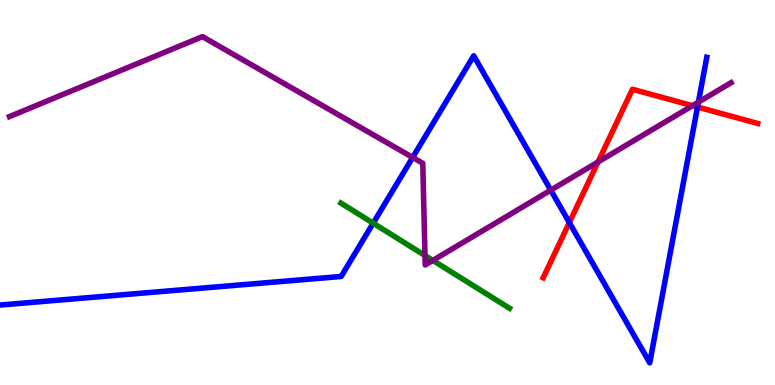[{'lines': ['blue', 'red'], 'intersections': [{'x': 7.35, 'y': 4.22}, {'x': 9.0, 'y': 7.22}]}, {'lines': ['green', 'red'], 'intersections': []}, {'lines': ['purple', 'red'], 'intersections': [{'x': 7.72, 'y': 5.79}, {'x': 8.94, 'y': 7.26}]}, {'lines': ['blue', 'green'], 'intersections': [{'x': 4.82, 'y': 4.2}]}, {'lines': ['blue', 'purple'], 'intersections': [{'x': 5.32, 'y': 5.91}, {'x': 7.11, 'y': 5.06}, {'x': 9.01, 'y': 7.35}]}, {'lines': ['green', 'purple'], 'intersections': [{'x': 5.48, 'y': 3.36}, {'x': 5.59, 'y': 3.24}]}]